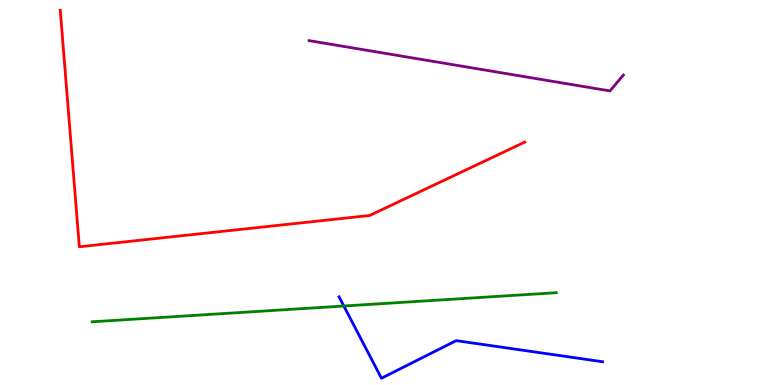[{'lines': ['blue', 'red'], 'intersections': []}, {'lines': ['green', 'red'], 'intersections': []}, {'lines': ['purple', 'red'], 'intersections': []}, {'lines': ['blue', 'green'], 'intersections': [{'x': 4.44, 'y': 2.05}]}, {'lines': ['blue', 'purple'], 'intersections': []}, {'lines': ['green', 'purple'], 'intersections': []}]